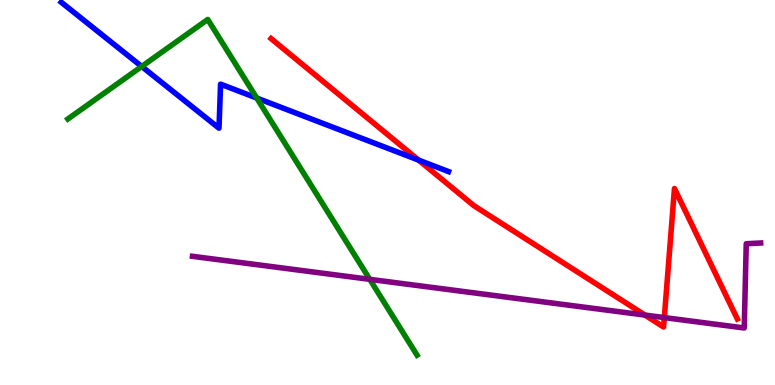[{'lines': ['blue', 'red'], 'intersections': [{'x': 5.4, 'y': 5.84}]}, {'lines': ['green', 'red'], 'intersections': []}, {'lines': ['purple', 'red'], 'intersections': [{'x': 8.32, 'y': 1.82}, {'x': 8.57, 'y': 1.75}]}, {'lines': ['blue', 'green'], 'intersections': [{'x': 1.83, 'y': 8.27}, {'x': 3.31, 'y': 7.45}]}, {'lines': ['blue', 'purple'], 'intersections': []}, {'lines': ['green', 'purple'], 'intersections': [{'x': 4.77, 'y': 2.74}]}]